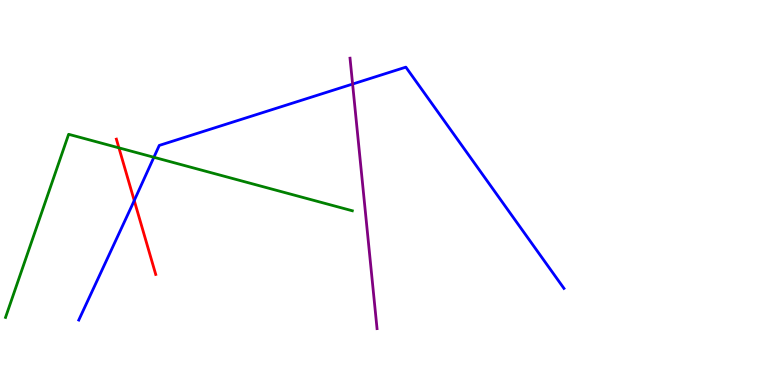[{'lines': ['blue', 'red'], 'intersections': [{'x': 1.73, 'y': 4.79}]}, {'lines': ['green', 'red'], 'intersections': [{'x': 1.53, 'y': 6.16}]}, {'lines': ['purple', 'red'], 'intersections': []}, {'lines': ['blue', 'green'], 'intersections': [{'x': 1.99, 'y': 5.91}]}, {'lines': ['blue', 'purple'], 'intersections': [{'x': 4.55, 'y': 7.82}]}, {'lines': ['green', 'purple'], 'intersections': []}]